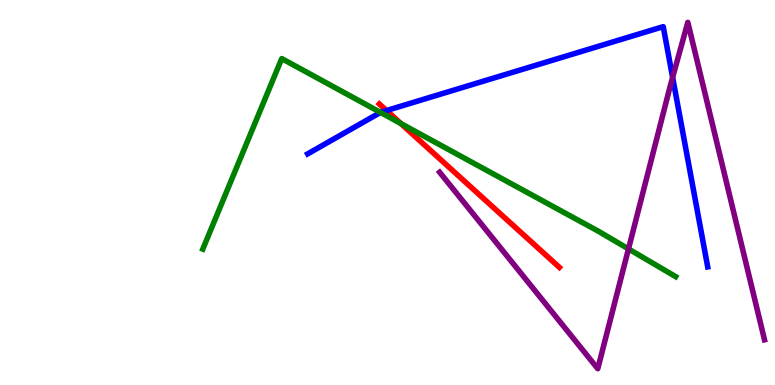[{'lines': ['blue', 'red'], 'intersections': [{'x': 4.99, 'y': 7.13}]}, {'lines': ['green', 'red'], 'intersections': [{'x': 5.17, 'y': 6.79}]}, {'lines': ['purple', 'red'], 'intersections': []}, {'lines': ['blue', 'green'], 'intersections': [{'x': 4.91, 'y': 7.08}]}, {'lines': ['blue', 'purple'], 'intersections': [{'x': 8.68, 'y': 7.99}]}, {'lines': ['green', 'purple'], 'intersections': [{'x': 8.11, 'y': 3.53}]}]